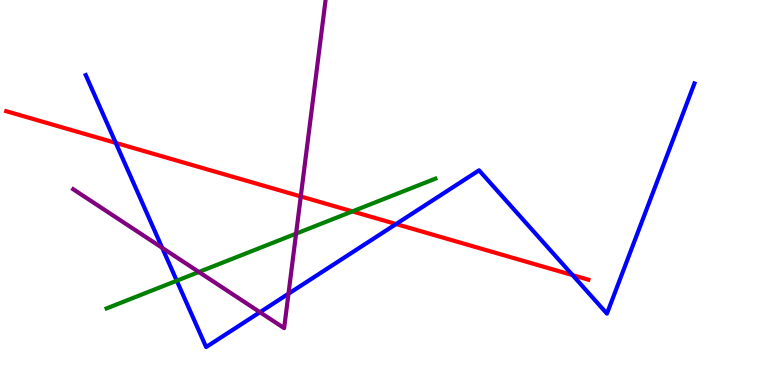[{'lines': ['blue', 'red'], 'intersections': [{'x': 1.49, 'y': 6.29}, {'x': 5.11, 'y': 4.18}, {'x': 7.39, 'y': 2.85}]}, {'lines': ['green', 'red'], 'intersections': [{'x': 4.55, 'y': 4.51}]}, {'lines': ['purple', 'red'], 'intersections': [{'x': 3.88, 'y': 4.9}]}, {'lines': ['blue', 'green'], 'intersections': [{'x': 2.28, 'y': 2.71}]}, {'lines': ['blue', 'purple'], 'intersections': [{'x': 2.09, 'y': 3.56}, {'x': 3.35, 'y': 1.89}, {'x': 3.72, 'y': 2.37}]}, {'lines': ['green', 'purple'], 'intersections': [{'x': 2.57, 'y': 2.94}, {'x': 3.82, 'y': 3.93}]}]